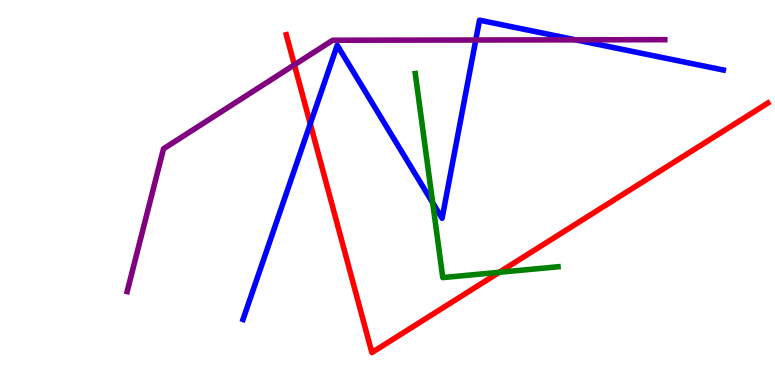[{'lines': ['blue', 'red'], 'intersections': [{'x': 4.0, 'y': 6.78}]}, {'lines': ['green', 'red'], 'intersections': [{'x': 6.44, 'y': 2.93}]}, {'lines': ['purple', 'red'], 'intersections': [{'x': 3.8, 'y': 8.32}]}, {'lines': ['blue', 'green'], 'intersections': [{'x': 5.58, 'y': 4.73}]}, {'lines': ['blue', 'purple'], 'intersections': [{'x': 6.14, 'y': 8.96}, {'x': 7.43, 'y': 8.97}]}, {'lines': ['green', 'purple'], 'intersections': []}]